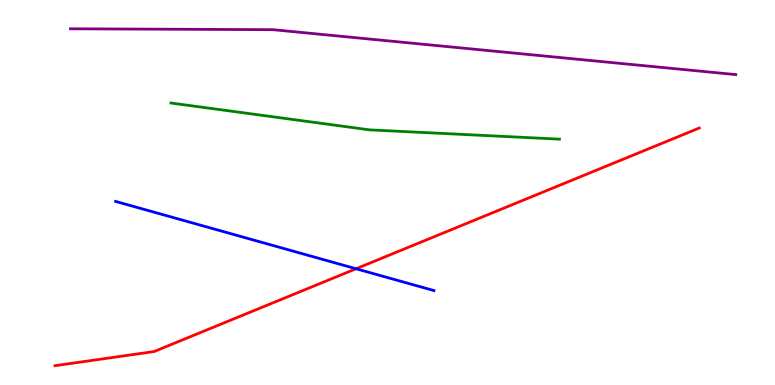[{'lines': ['blue', 'red'], 'intersections': [{'x': 4.59, 'y': 3.02}]}, {'lines': ['green', 'red'], 'intersections': []}, {'lines': ['purple', 'red'], 'intersections': []}, {'lines': ['blue', 'green'], 'intersections': []}, {'lines': ['blue', 'purple'], 'intersections': []}, {'lines': ['green', 'purple'], 'intersections': []}]